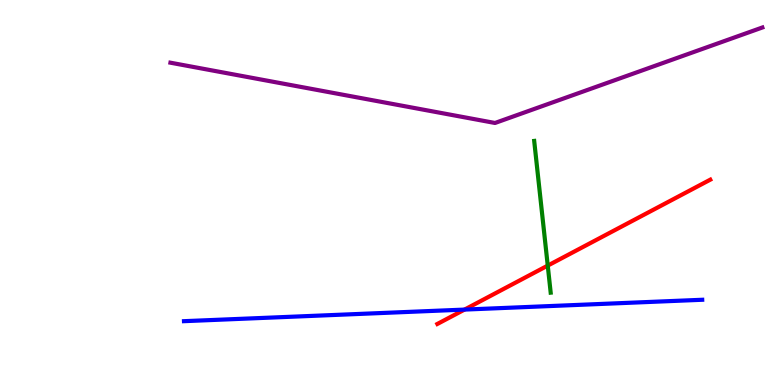[{'lines': ['blue', 'red'], 'intersections': [{'x': 5.99, 'y': 1.96}]}, {'lines': ['green', 'red'], 'intersections': [{'x': 7.07, 'y': 3.1}]}, {'lines': ['purple', 'red'], 'intersections': []}, {'lines': ['blue', 'green'], 'intersections': []}, {'lines': ['blue', 'purple'], 'intersections': []}, {'lines': ['green', 'purple'], 'intersections': []}]